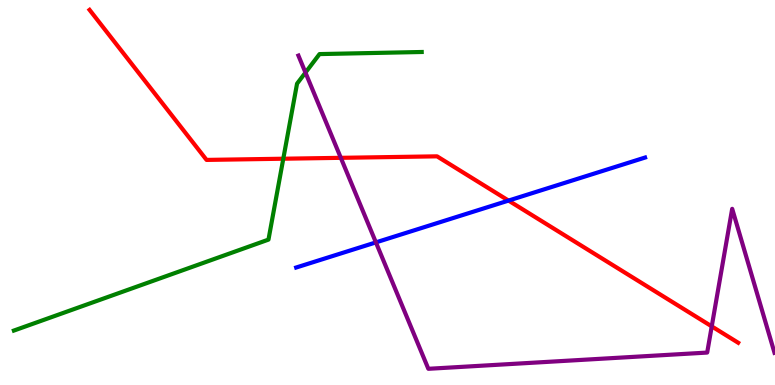[{'lines': ['blue', 'red'], 'intersections': [{'x': 6.56, 'y': 4.79}]}, {'lines': ['green', 'red'], 'intersections': [{'x': 3.66, 'y': 5.88}]}, {'lines': ['purple', 'red'], 'intersections': [{'x': 4.4, 'y': 5.9}, {'x': 9.18, 'y': 1.52}]}, {'lines': ['blue', 'green'], 'intersections': []}, {'lines': ['blue', 'purple'], 'intersections': [{'x': 4.85, 'y': 3.7}]}, {'lines': ['green', 'purple'], 'intersections': [{'x': 3.94, 'y': 8.11}]}]